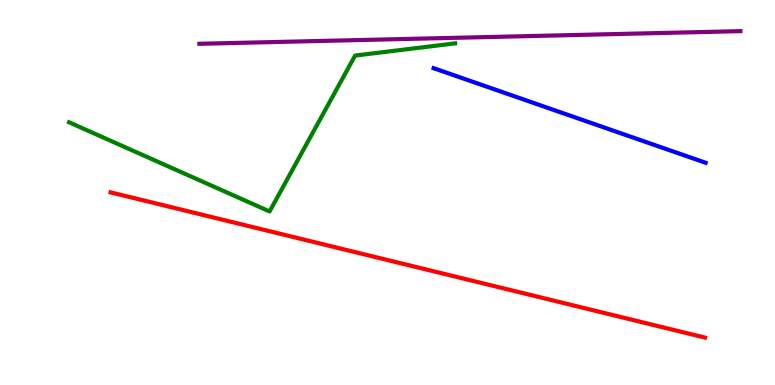[{'lines': ['blue', 'red'], 'intersections': []}, {'lines': ['green', 'red'], 'intersections': []}, {'lines': ['purple', 'red'], 'intersections': []}, {'lines': ['blue', 'green'], 'intersections': []}, {'lines': ['blue', 'purple'], 'intersections': []}, {'lines': ['green', 'purple'], 'intersections': []}]